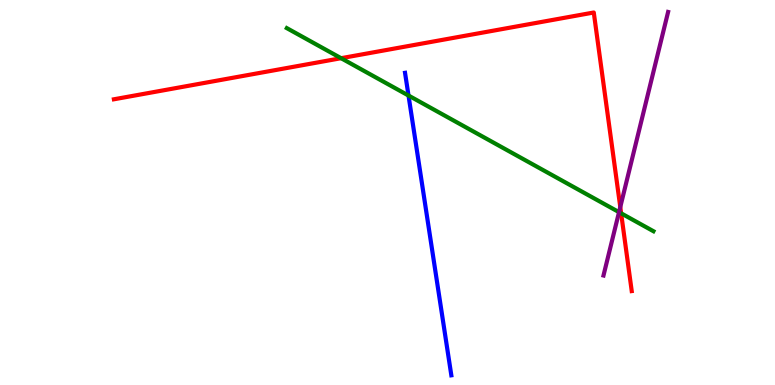[{'lines': ['blue', 'red'], 'intersections': []}, {'lines': ['green', 'red'], 'intersections': [{'x': 4.4, 'y': 8.49}, {'x': 8.01, 'y': 4.46}]}, {'lines': ['purple', 'red'], 'intersections': [{'x': 8.0, 'y': 4.62}]}, {'lines': ['blue', 'green'], 'intersections': [{'x': 5.27, 'y': 7.52}]}, {'lines': ['blue', 'purple'], 'intersections': []}, {'lines': ['green', 'purple'], 'intersections': [{'x': 7.99, 'y': 4.49}]}]